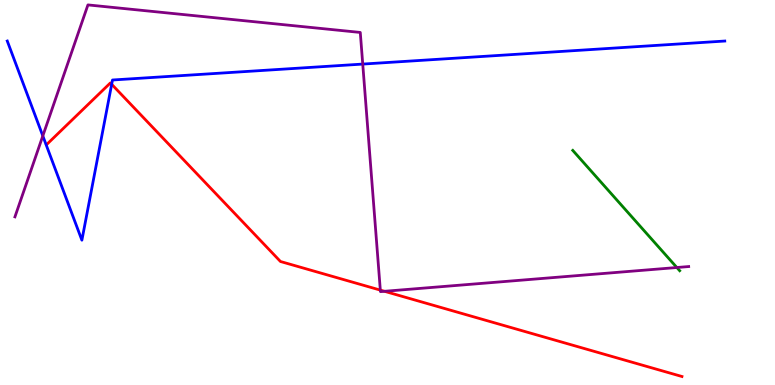[{'lines': ['blue', 'red'], 'intersections': [{'x': 1.44, 'y': 7.81}]}, {'lines': ['green', 'red'], 'intersections': []}, {'lines': ['purple', 'red'], 'intersections': [{'x': 4.91, 'y': 2.46}, {'x': 4.96, 'y': 2.43}]}, {'lines': ['blue', 'green'], 'intersections': []}, {'lines': ['blue', 'purple'], 'intersections': [{'x': 0.553, 'y': 6.47}, {'x': 4.68, 'y': 8.34}]}, {'lines': ['green', 'purple'], 'intersections': [{'x': 8.73, 'y': 3.05}]}]